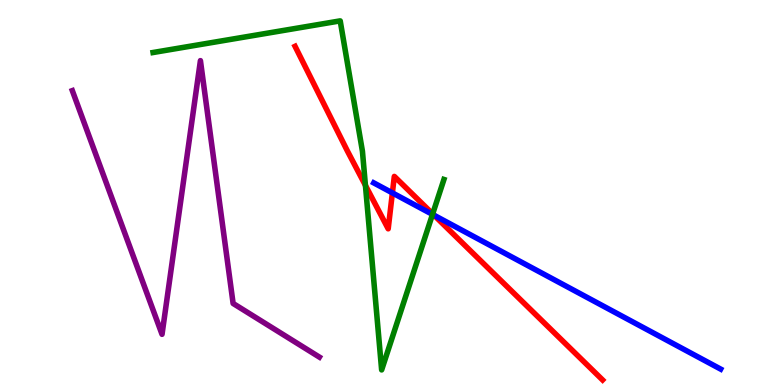[{'lines': ['blue', 'red'], 'intersections': [{'x': 5.06, 'y': 4.99}, {'x': 5.6, 'y': 4.41}]}, {'lines': ['green', 'red'], 'intersections': [{'x': 4.72, 'y': 5.18}, {'x': 5.58, 'y': 4.44}]}, {'lines': ['purple', 'red'], 'intersections': []}, {'lines': ['blue', 'green'], 'intersections': [{'x': 5.58, 'y': 4.43}]}, {'lines': ['blue', 'purple'], 'intersections': []}, {'lines': ['green', 'purple'], 'intersections': []}]